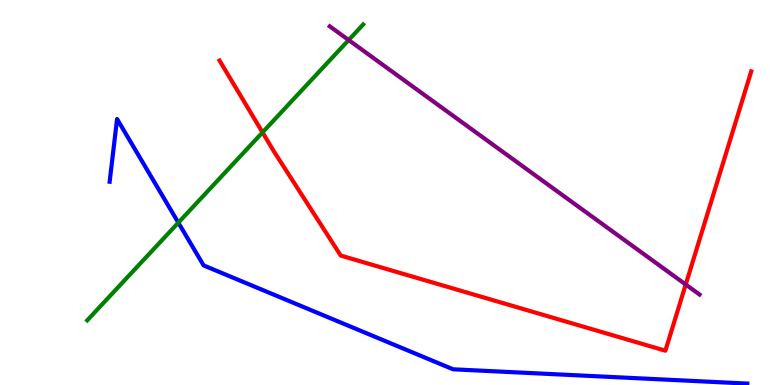[{'lines': ['blue', 'red'], 'intersections': []}, {'lines': ['green', 'red'], 'intersections': [{'x': 3.39, 'y': 6.56}]}, {'lines': ['purple', 'red'], 'intersections': [{'x': 8.85, 'y': 2.61}]}, {'lines': ['blue', 'green'], 'intersections': [{'x': 2.3, 'y': 4.22}]}, {'lines': ['blue', 'purple'], 'intersections': []}, {'lines': ['green', 'purple'], 'intersections': [{'x': 4.5, 'y': 8.96}]}]